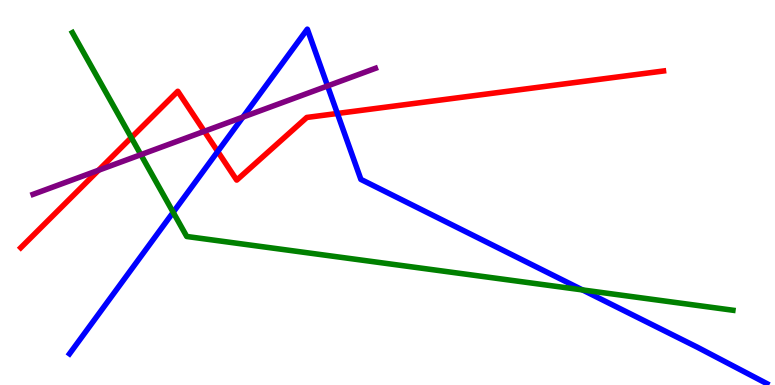[{'lines': ['blue', 'red'], 'intersections': [{'x': 2.81, 'y': 6.07}, {'x': 4.35, 'y': 7.05}]}, {'lines': ['green', 'red'], 'intersections': [{'x': 1.69, 'y': 6.43}]}, {'lines': ['purple', 'red'], 'intersections': [{'x': 1.27, 'y': 5.58}, {'x': 2.64, 'y': 6.59}]}, {'lines': ['blue', 'green'], 'intersections': [{'x': 2.23, 'y': 4.49}, {'x': 7.52, 'y': 2.47}]}, {'lines': ['blue', 'purple'], 'intersections': [{'x': 3.13, 'y': 6.96}, {'x': 4.23, 'y': 7.77}]}, {'lines': ['green', 'purple'], 'intersections': [{'x': 1.82, 'y': 5.98}]}]